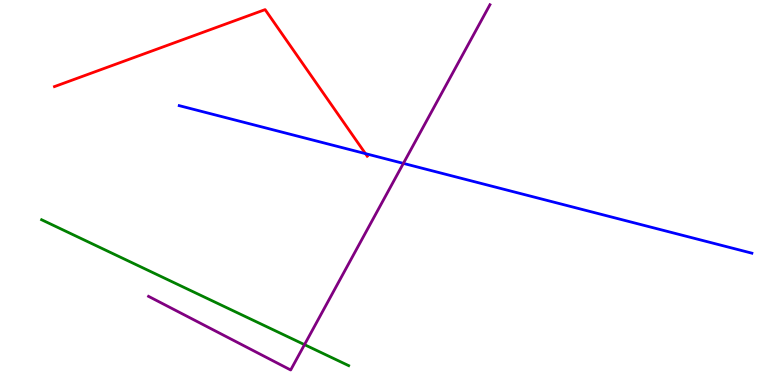[{'lines': ['blue', 'red'], 'intersections': [{'x': 4.72, 'y': 6.01}]}, {'lines': ['green', 'red'], 'intersections': []}, {'lines': ['purple', 'red'], 'intersections': []}, {'lines': ['blue', 'green'], 'intersections': []}, {'lines': ['blue', 'purple'], 'intersections': [{'x': 5.2, 'y': 5.76}]}, {'lines': ['green', 'purple'], 'intersections': [{'x': 3.93, 'y': 1.05}]}]